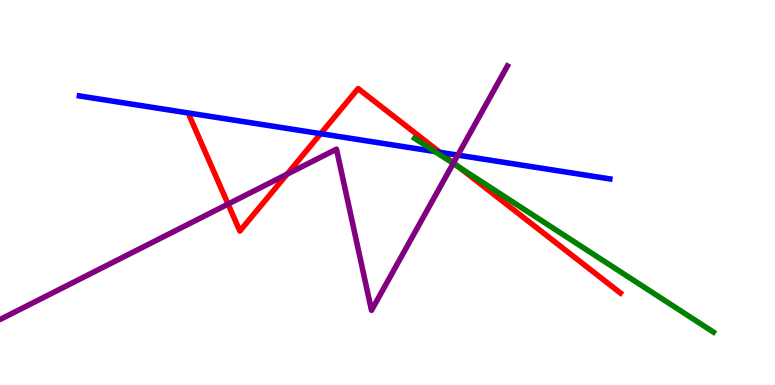[{'lines': ['blue', 'red'], 'intersections': [{'x': 4.14, 'y': 6.53}, {'x': 5.68, 'y': 6.04}]}, {'lines': ['green', 'red'], 'intersections': [{'x': 5.91, 'y': 5.67}]}, {'lines': ['purple', 'red'], 'intersections': [{'x': 2.94, 'y': 4.7}, {'x': 3.7, 'y': 5.47}, {'x': 5.85, 'y': 5.77}]}, {'lines': ['blue', 'green'], 'intersections': [{'x': 5.61, 'y': 6.06}]}, {'lines': ['blue', 'purple'], 'intersections': [{'x': 5.91, 'y': 5.97}]}, {'lines': ['green', 'purple'], 'intersections': [{'x': 5.85, 'y': 5.76}]}]